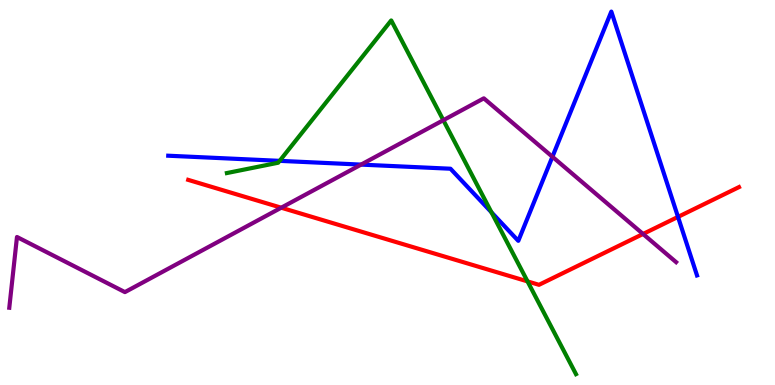[{'lines': ['blue', 'red'], 'intersections': [{'x': 8.75, 'y': 4.37}]}, {'lines': ['green', 'red'], 'intersections': [{'x': 6.81, 'y': 2.69}]}, {'lines': ['purple', 'red'], 'intersections': [{'x': 3.63, 'y': 4.61}, {'x': 8.3, 'y': 3.92}]}, {'lines': ['blue', 'green'], 'intersections': [{'x': 3.61, 'y': 5.82}, {'x': 6.34, 'y': 4.49}]}, {'lines': ['blue', 'purple'], 'intersections': [{'x': 4.66, 'y': 5.72}, {'x': 7.13, 'y': 5.93}]}, {'lines': ['green', 'purple'], 'intersections': [{'x': 5.72, 'y': 6.88}]}]